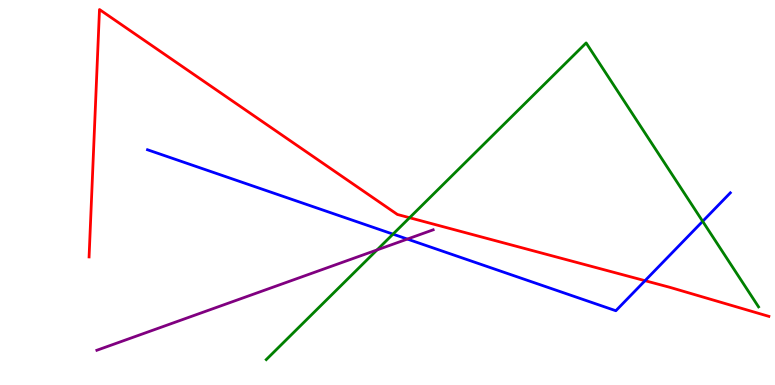[{'lines': ['blue', 'red'], 'intersections': [{'x': 8.32, 'y': 2.71}]}, {'lines': ['green', 'red'], 'intersections': [{'x': 5.28, 'y': 4.34}]}, {'lines': ['purple', 'red'], 'intersections': []}, {'lines': ['blue', 'green'], 'intersections': [{'x': 5.07, 'y': 3.92}, {'x': 9.07, 'y': 4.25}]}, {'lines': ['blue', 'purple'], 'intersections': [{'x': 5.26, 'y': 3.79}]}, {'lines': ['green', 'purple'], 'intersections': [{'x': 4.87, 'y': 3.51}]}]